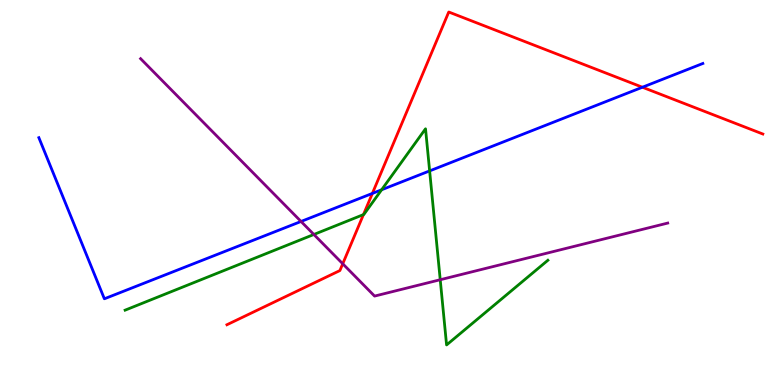[{'lines': ['blue', 'red'], 'intersections': [{'x': 4.8, 'y': 4.98}, {'x': 8.29, 'y': 7.73}]}, {'lines': ['green', 'red'], 'intersections': [{'x': 4.69, 'y': 4.43}]}, {'lines': ['purple', 'red'], 'intersections': [{'x': 4.42, 'y': 3.15}]}, {'lines': ['blue', 'green'], 'intersections': [{'x': 4.92, 'y': 5.07}, {'x': 5.54, 'y': 5.56}]}, {'lines': ['blue', 'purple'], 'intersections': [{'x': 3.88, 'y': 4.25}]}, {'lines': ['green', 'purple'], 'intersections': [{'x': 4.05, 'y': 3.91}, {'x': 5.68, 'y': 2.73}]}]